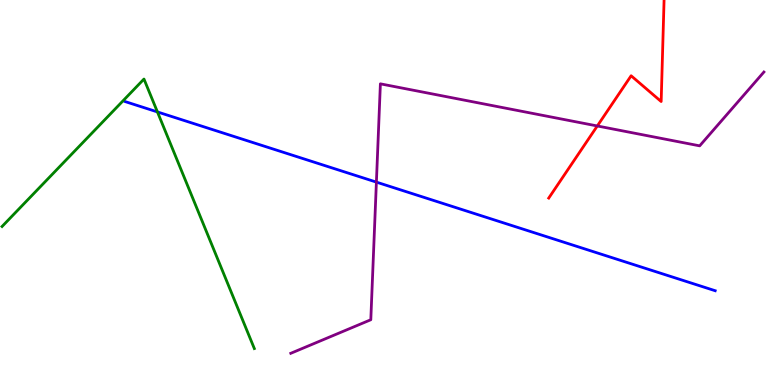[{'lines': ['blue', 'red'], 'intersections': []}, {'lines': ['green', 'red'], 'intersections': []}, {'lines': ['purple', 'red'], 'intersections': [{'x': 7.71, 'y': 6.73}]}, {'lines': ['blue', 'green'], 'intersections': [{'x': 2.03, 'y': 7.09}]}, {'lines': ['blue', 'purple'], 'intersections': [{'x': 4.86, 'y': 5.27}]}, {'lines': ['green', 'purple'], 'intersections': []}]